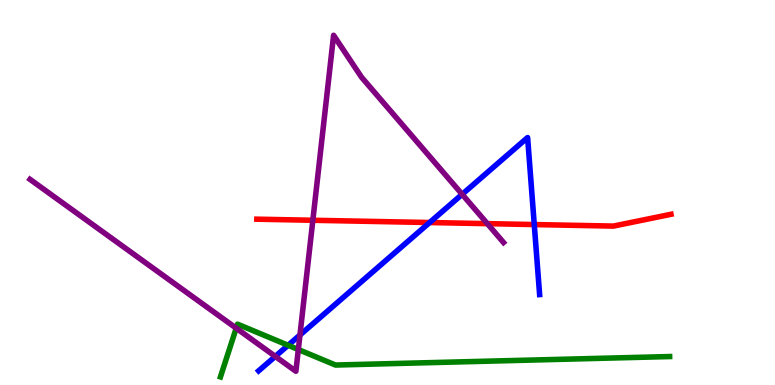[{'lines': ['blue', 'red'], 'intersections': [{'x': 5.54, 'y': 4.22}, {'x': 6.89, 'y': 4.17}]}, {'lines': ['green', 'red'], 'intersections': []}, {'lines': ['purple', 'red'], 'intersections': [{'x': 4.04, 'y': 4.28}, {'x': 6.29, 'y': 4.19}]}, {'lines': ['blue', 'green'], 'intersections': [{'x': 3.72, 'y': 1.03}]}, {'lines': ['blue', 'purple'], 'intersections': [{'x': 3.55, 'y': 0.743}, {'x': 3.87, 'y': 1.3}, {'x': 5.96, 'y': 4.95}]}, {'lines': ['green', 'purple'], 'intersections': [{'x': 3.05, 'y': 1.48}, {'x': 3.85, 'y': 0.921}]}]